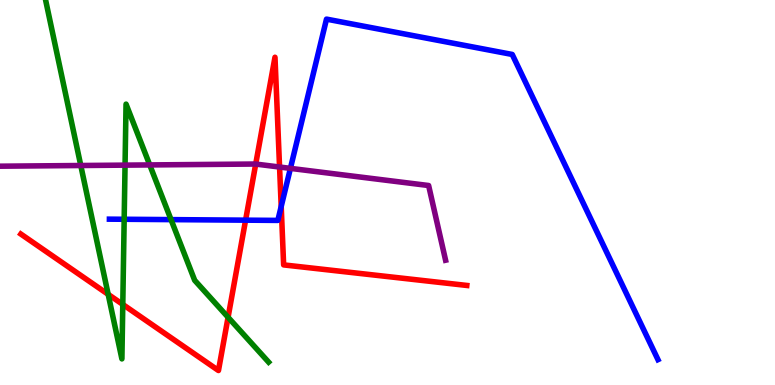[{'lines': ['blue', 'red'], 'intersections': [{'x': 3.17, 'y': 4.28}, {'x': 3.63, 'y': 4.64}]}, {'lines': ['green', 'red'], 'intersections': [{'x': 1.4, 'y': 2.35}, {'x': 1.58, 'y': 2.09}, {'x': 2.94, 'y': 1.76}]}, {'lines': ['purple', 'red'], 'intersections': [{'x': 3.3, 'y': 5.74}, {'x': 3.61, 'y': 5.66}]}, {'lines': ['blue', 'green'], 'intersections': [{'x': 1.6, 'y': 4.3}, {'x': 2.21, 'y': 4.3}]}, {'lines': ['blue', 'purple'], 'intersections': [{'x': 3.75, 'y': 5.63}]}, {'lines': ['green', 'purple'], 'intersections': [{'x': 1.04, 'y': 5.7}, {'x': 1.61, 'y': 5.71}, {'x': 1.93, 'y': 5.72}]}]